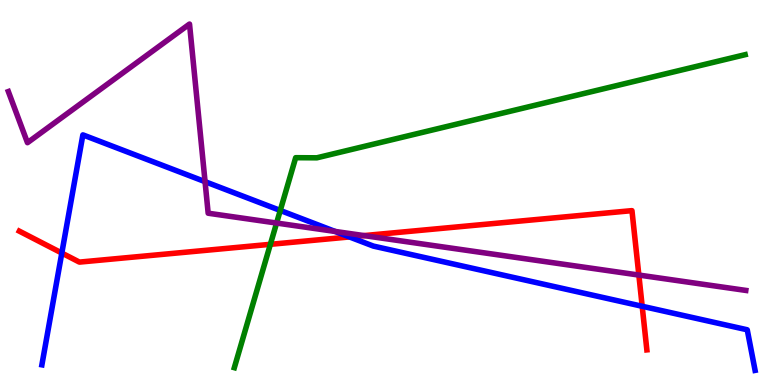[{'lines': ['blue', 'red'], 'intersections': [{'x': 0.798, 'y': 3.43}, {'x': 4.51, 'y': 3.85}, {'x': 8.29, 'y': 2.04}]}, {'lines': ['green', 'red'], 'intersections': [{'x': 3.49, 'y': 3.65}]}, {'lines': ['purple', 'red'], 'intersections': [{'x': 4.7, 'y': 3.88}, {'x': 8.24, 'y': 2.86}]}, {'lines': ['blue', 'green'], 'intersections': [{'x': 3.62, 'y': 4.53}]}, {'lines': ['blue', 'purple'], 'intersections': [{'x': 2.65, 'y': 5.28}, {'x': 4.32, 'y': 3.99}]}, {'lines': ['green', 'purple'], 'intersections': [{'x': 3.57, 'y': 4.21}]}]